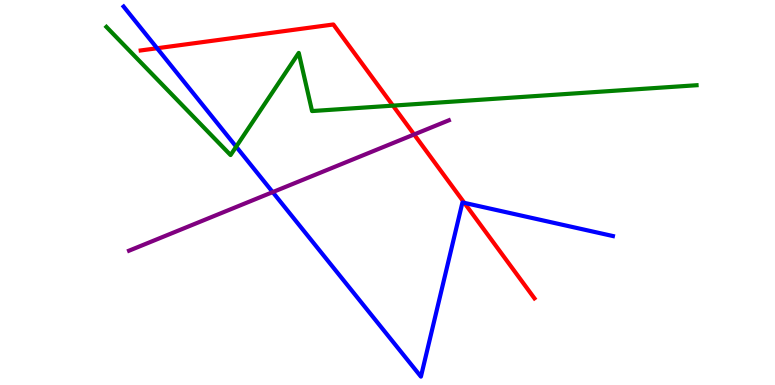[{'lines': ['blue', 'red'], 'intersections': [{'x': 2.03, 'y': 8.75}, {'x': 5.99, 'y': 4.73}]}, {'lines': ['green', 'red'], 'intersections': [{'x': 5.07, 'y': 7.26}]}, {'lines': ['purple', 'red'], 'intersections': [{'x': 5.34, 'y': 6.51}]}, {'lines': ['blue', 'green'], 'intersections': [{'x': 3.05, 'y': 6.19}]}, {'lines': ['blue', 'purple'], 'intersections': [{'x': 3.52, 'y': 5.01}]}, {'lines': ['green', 'purple'], 'intersections': []}]